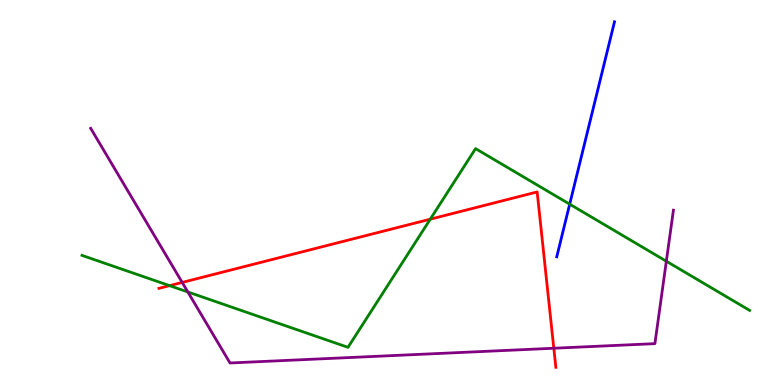[{'lines': ['blue', 'red'], 'intersections': []}, {'lines': ['green', 'red'], 'intersections': [{'x': 2.19, 'y': 2.58}, {'x': 5.55, 'y': 4.31}]}, {'lines': ['purple', 'red'], 'intersections': [{'x': 2.35, 'y': 2.66}, {'x': 7.15, 'y': 0.955}]}, {'lines': ['blue', 'green'], 'intersections': [{'x': 7.35, 'y': 4.7}]}, {'lines': ['blue', 'purple'], 'intersections': []}, {'lines': ['green', 'purple'], 'intersections': [{'x': 2.42, 'y': 2.42}, {'x': 8.6, 'y': 3.21}]}]